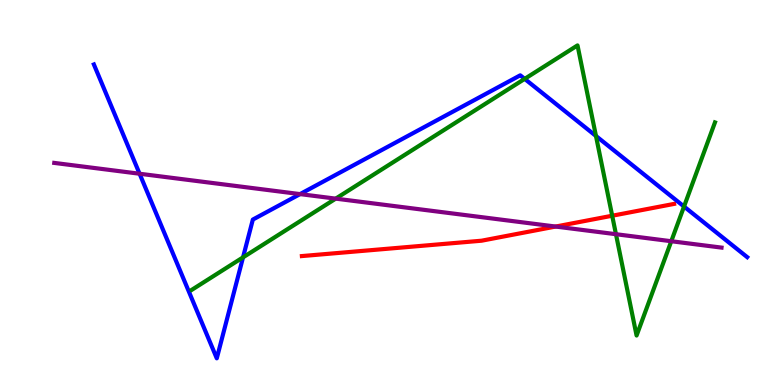[{'lines': ['blue', 'red'], 'intersections': []}, {'lines': ['green', 'red'], 'intersections': [{'x': 7.9, 'y': 4.4}]}, {'lines': ['purple', 'red'], 'intersections': [{'x': 7.17, 'y': 4.12}]}, {'lines': ['blue', 'green'], 'intersections': [{'x': 3.14, 'y': 3.32}, {'x': 6.77, 'y': 7.95}, {'x': 7.69, 'y': 6.47}, {'x': 8.83, 'y': 4.64}]}, {'lines': ['blue', 'purple'], 'intersections': [{'x': 1.8, 'y': 5.49}, {'x': 3.87, 'y': 4.96}]}, {'lines': ['green', 'purple'], 'intersections': [{'x': 4.33, 'y': 4.84}, {'x': 7.95, 'y': 3.92}, {'x': 8.66, 'y': 3.73}]}]